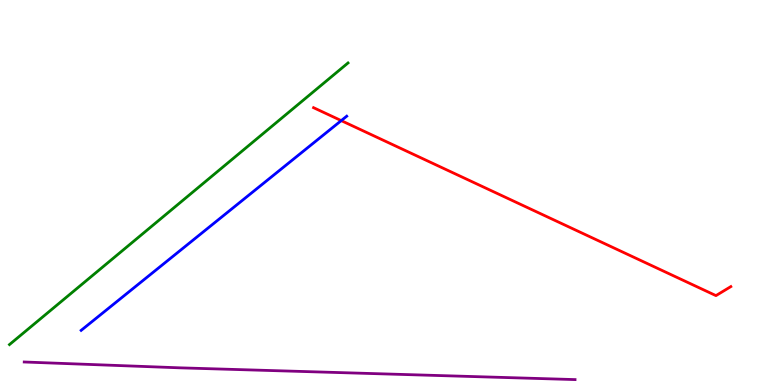[{'lines': ['blue', 'red'], 'intersections': [{'x': 4.4, 'y': 6.87}]}, {'lines': ['green', 'red'], 'intersections': []}, {'lines': ['purple', 'red'], 'intersections': []}, {'lines': ['blue', 'green'], 'intersections': []}, {'lines': ['blue', 'purple'], 'intersections': []}, {'lines': ['green', 'purple'], 'intersections': []}]